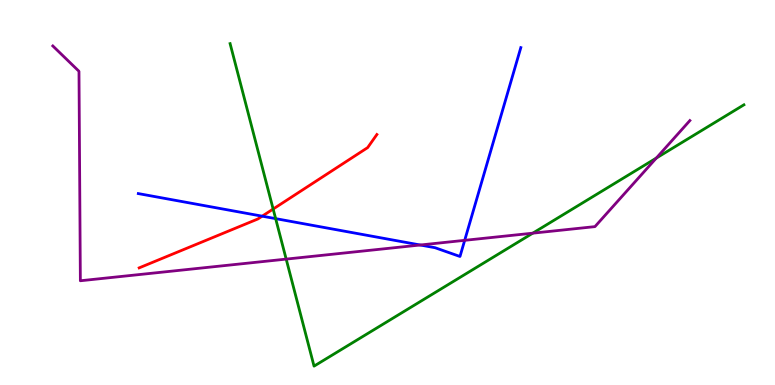[{'lines': ['blue', 'red'], 'intersections': [{'x': 3.38, 'y': 4.39}]}, {'lines': ['green', 'red'], 'intersections': [{'x': 3.52, 'y': 4.57}]}, {'lines': ['purple', 'red'], 'intersections': []}, {'lines': ['blue', 'green'], 'intersections': [{'x': 3.56, 'y': 4.32}]}, {'lines': ['blue', 'purple'], 'intersections': [{'x': 5.42, 'y': 3.64}, {'x': 6.0, 'y': 3.76}]}, {'lines': ['green', 'purple'], 'intersections': [{'x': 3.69, 'y': 3.27}, {'x': 6.87, 'y': 3.94}, {'x': 8.47, 'y': 5.89}]}]